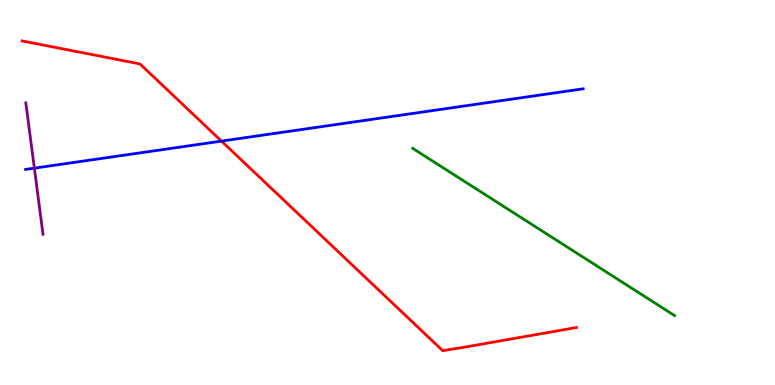[{'lines': ['blue', 'red'], 'intersections': [{'x': 2.86, 'y': 6.33}]}, {'lines': ['green', 'red'], 'intersections': []}, {'lines': ['purple', 'red'], 'intersections': []}, {'lines': ['blue', 'green'], 'intersections': []}, {'lines': ['blue', 'purple'], 'intersections': [{'x': 0.443, 'y': 5.63}]}, {'lines': ['green', 'purple'], 'intersections': []}]